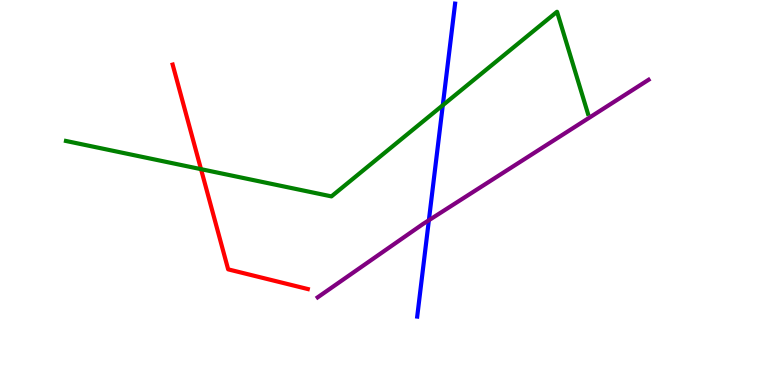[{'lines': ['blue', 'red'], 'intersections': []}, {'lines': ['green', 'red'], 'intersections': [{'x': 2.59, 'y': 5.61}]}, {'lines': ['purple', 'red'], 'intersections': []}, {'lines': ['blue', 'green'], 'intersections': [{'x': 5.71, 'y': 7.27}]}, {'lines': ['blue', 'purple'], 'intersections': [{'x': 5.53, 'y': 4.28}]}, {'lines': ['green', 'purple'], 'intersections': []}]